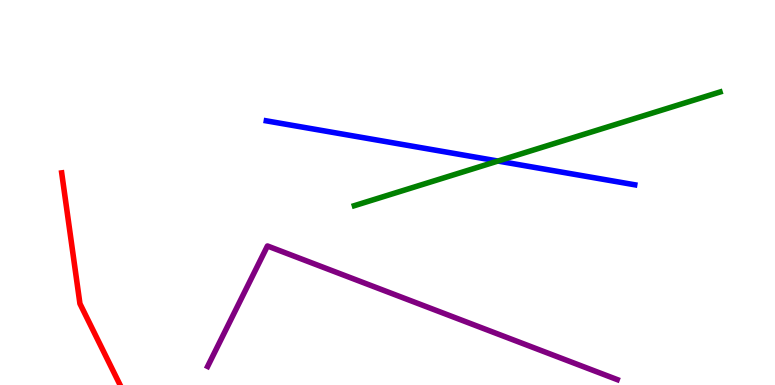[{'lines': ['blue', 'red'], 'intersections': []}, {'lines': ['green', 'red'], 'intersections': []}, {'lines': ['purple', 'red'], 'intersections': []}, {'lines': ['blue', 'green'], 'intersections': [{'x': 6.43, 'y': 5.82}]}, {'lines': ['blue', 'purple'], 'intersections': []}, {'lines': ['green', 'purple'], 'intersections': []}]